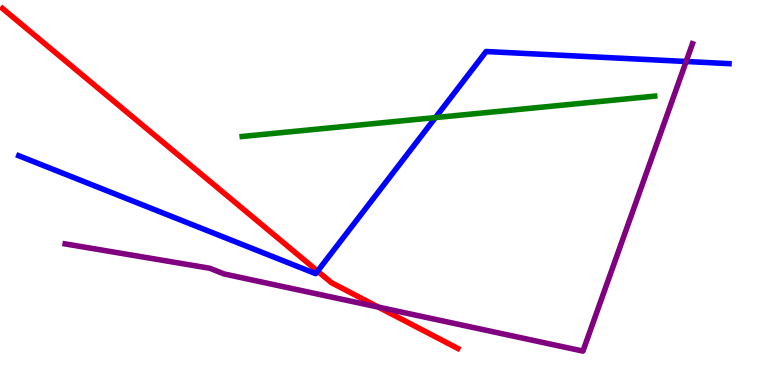[{'lines': ['blue', 'red'], 'intersections': [{'x': 4.1, 'y': 2.96}]}, {'lines': ['green', 'red'], 'intersections': []}, {'lines': ['purple', 'red'], 'intersections': [{'x': 4.88, 'y': 2.02}]}, {'lines': ['blue', 'green'], 'intersections': [{'x': 5.62, 'y': 6.95}]}, {'lines': ['blue', 'purple'], 'intersections': [{'x': 8.85, 'y': 8.4}]}, {'lines': ['green', 'purple'], 'intersections': []}]